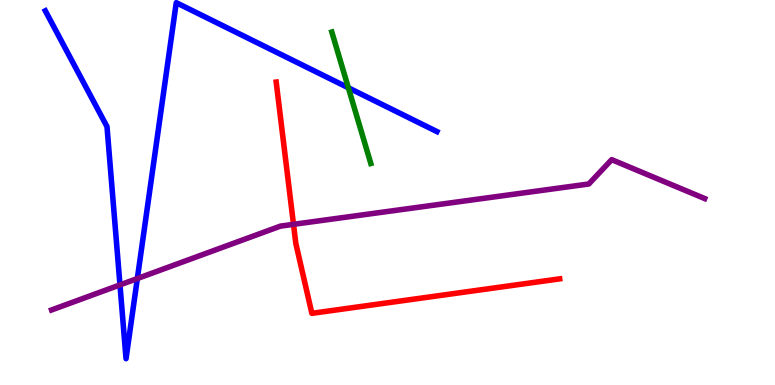[{'lines': ['blue', 'red'], 'intersections': []}, {'lines': ['green', 'red'], 'intersections': []}, {'lines': ['purple', 'red'], 'intersections': [{'x': 3.79, 'y': 4.17}]}, {'lines': ['blue', 'green'], 'intersections': [{'x': 4.49, 'y': 7.72}]}, {'lines': ['blue', 'purple'], 'intersections': [{'x': 1.55, 'y': 2.6}, {'x': 1.77, 'y': 2.77}]}, {'lines': ['green', 'purple'], 'intersections': []}]